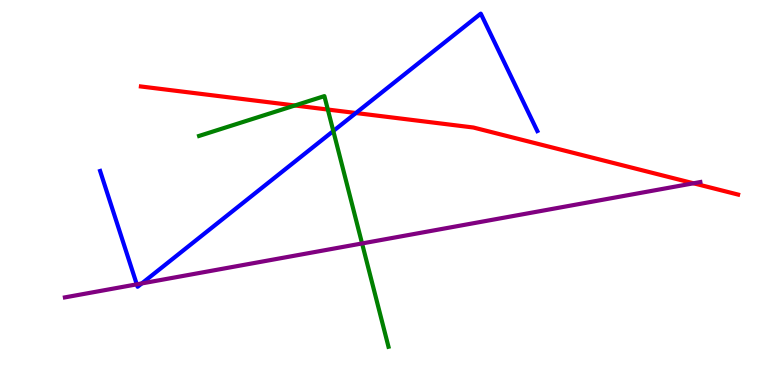[{'lines': ['blue', 'red'], 'intersections': [{'x': 4.59, 'y': 7.06}]}, {'lines': ['green', 'red'], 'intersections': [{'x': 3.81, 'y': 7.26}, {'x': 4.23, 'y': 7.15}]}, {'lines': ['purple', 'red'], 'intersections': [{'x': 8.95, 'y': 5.24}]}, {'lines': ['blue', 'green'], 'intersections': [{'x': 4.3, 'y': 6.6}]}, {'lines': ['blue', 'purple'], 'intersections': [{'x': 1.77, 'y': 2.61}, {'x': 1.83, 'y': 2.64}]}, {'lines': ['green', 'purple'], 'intersections': [{'x': 4.67, 'y': 3.68}]}]